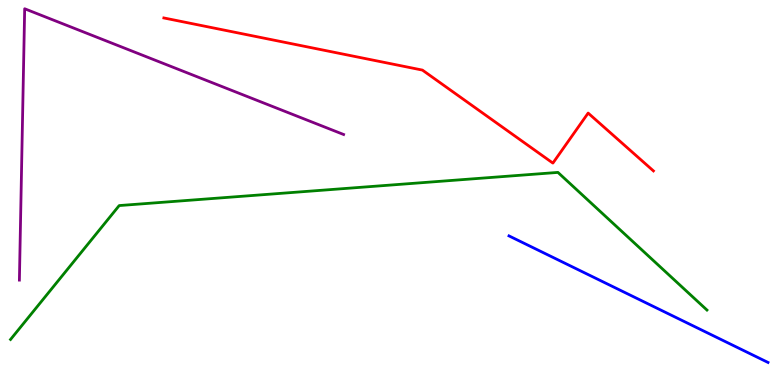[{'lines': ['blue', 'red'], 'intersections': []}, {'lines': ['green', 'red'], 'intersections': []}, {'lines': ['purple', 'red'], 'intersections': []}, {'lines': ['blue', 'green'], 'intersections': []}, {'lines': ['blue', 'purple'], 'intersections': []}, {'lines': ['green', 'purple'], 'intersections': []}]